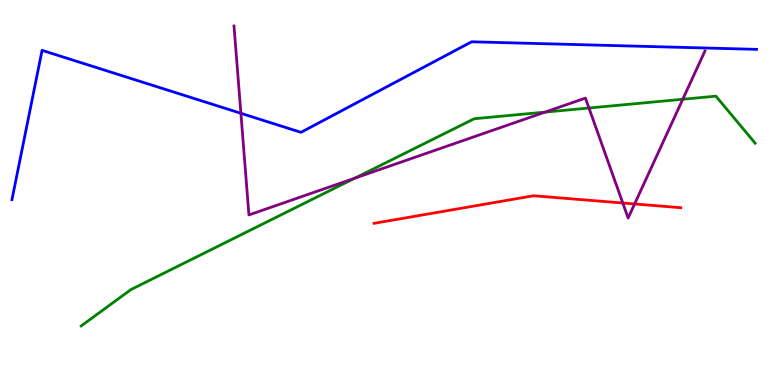[{'lines': ['blue', 'red'], 'intersections': []}, {'lines': ['green', 'red'], 'intersections': []}, {'lines': ['purple', 'red'], 'intersections': [{'x': 8.04, 'y': 4.73}, {'x': 8.19, 'y': 4.7}]}, {'lines': ['blue', 'green'], 'intersections': []}, {'lines': ['blue', 'purple'], 'intersections': [{'x': 3.11, 'y': 7.06}]}, {'lines': ['green', 'purple'], 'intersections': [{'x': 4.58, 'y': 5.37}, {'x': 7.03, 'y': 7.09}, {'x': 7.6, 'y': 7.19}, {'x': 8.81, 'y': 7.42}]}]